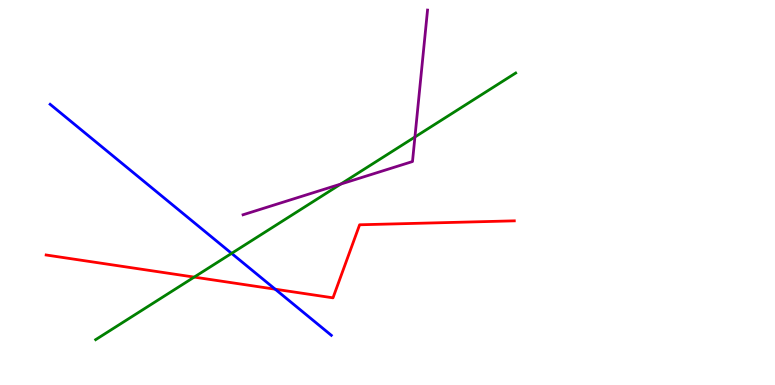[{'lines': ['blue', 'red'], 'intersections': [{'x': 3.55, 'y': 2.49}]}, {'lines': ['green', 'red'], 'intersections': [{'x': 2.51, 'y': 2.8}]}, {'lines': ['purple', 'red'], 'intersections': []}, {'lines': ['blue', 'green'], 'intersections': [{'x': 2.99, 'y': 3.42}]}, {'lines': ['blue', 'purple'], 'intersections': []}, {'lines': ['green', 'purple'], 'intersections': [{'x': 4.4, 'y': 5.22}, {'x': 5.35, 'y': 6.44}]}]